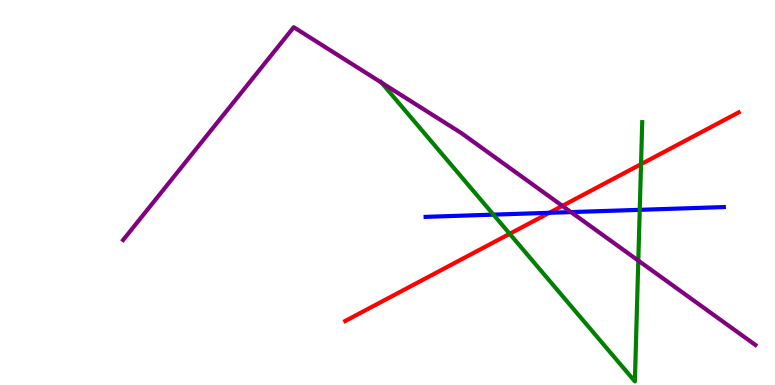[{'lines': ['blue', 'red'], 'intersections': [{'x': 7.09, 'y': 4.47}]}, {'lines': ['green', 'red'], 'intersections': [{'x': 6.58, 'y': 3.93}, {'x': 8.27, 'y': 5.74}]}, {'lines': ['purple', 'red'], 'intersections': [{'x': 7.26, 'y': 4.65}]}, {'lines': ['blue', 'green'], 'intersections': [{'x': 6.37, 'y': 4.42}, {'x': 8.25, 'y': 4.55}]}, {'lines': ['blue', 'purple'], 'intersections': [{'x': 7.37, 'y': 4.49}]}, {'lines': ['green', 'purple'], 'intersections': [{'x': 4.92, 'y': 7.85}, {'x': 8.24, 'y': 3.23}]}]